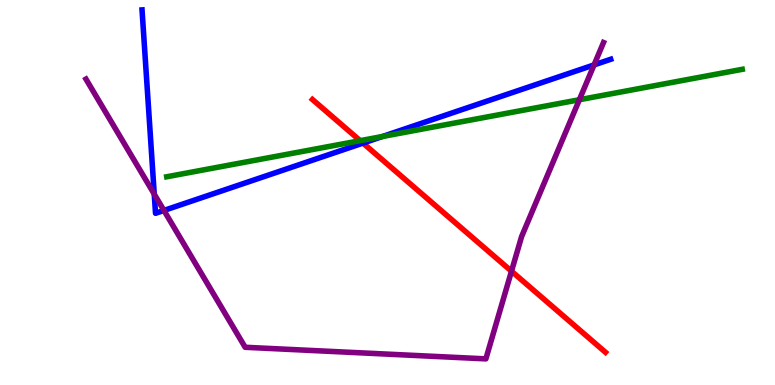[{'lines': ['blue', 'red'], 'intersections': [{'x': 4.68, 'y': 6.28}]}, {'lines': ['green', 'red'], 'intersections': [{'x': 4.65, 'y': 6.35}]}, {'lines': ['purple', 'red'], 'intersections': [{'x': 6.6, 'y': 2.96}]}, {'lines': ['blue', 'green'], 'intersections': [{'x': 4.94, 'y': 6.45}]}, {'lines': ['blue', 'purple'], 'intersections': [{'x': 1.99, 'y': 4.96}, {'x': 2.12, 'y': 4.53}, {'x': 7.67, 'y': 8.31}]}, {'lines': ['green', 'purple'], 'intersections': [{'x': 7.48, 'y': 7.41}]}]